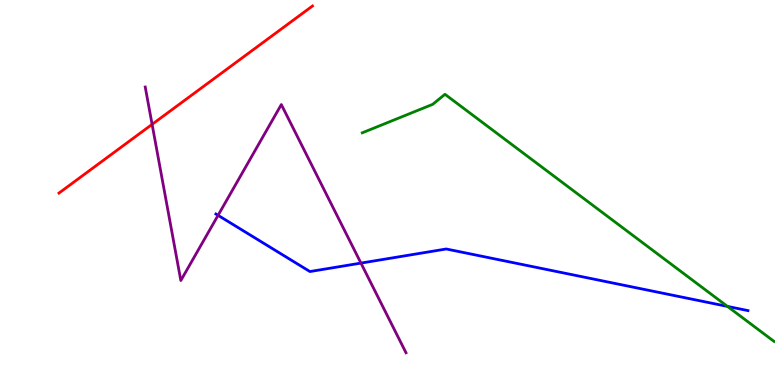[{'lines': ['blue', 'red'], 'intersections': []}, {'lines': ['green', 'red'], 'intersections': []}, {'lines': ['purple', 'red'], 'intersections': [{'x': 1.96, 'y': 6.77}]}, {'lines': ['blue', 'green'], 'intersections': [{'x': 9.39, 'y': 2.04}]}, {'lines': ['blue', 'purple'], 'intersections': [{'x': 2.81, 'y': 4.41}, {'x': 4.66, 'y': 3.17}]}, {'lines': ['green', 'purple'], 'intersections': []}]